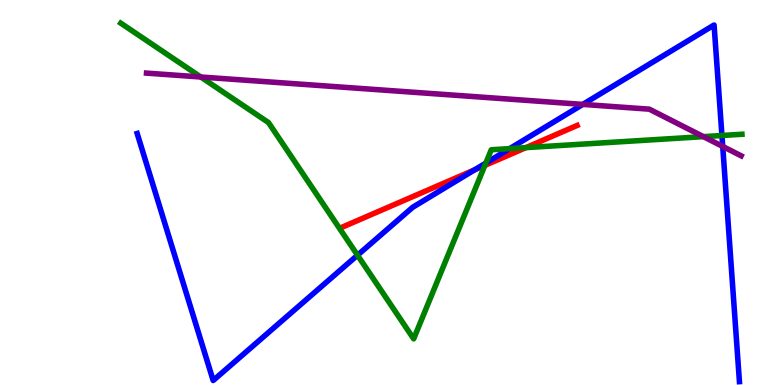[{'lines': ['blue', 'red'], 'intersections': [{'x': 6.12, 'y': 5.59}]}, {'lines': ['green', 'red'], 'intersections': [{'x': 6.26, 'y': 5.7}, {'x': 6.79, 'y': 6.17}]}, {'lines': ['purple', 'red'], 'intersections': []}, {'lines': ['blue', 'green'], 'intersections': [{'x': 4.61, 'y': 3.37}, {'x': 6.27, 'y': 5.76}, {'x': 6.58, 'y': 6.14}, {'x': 9.32, 'y': 6.48}]}, {'lines': ['blue', 'purple'], 'intersections': [{'x': 7.52, 'y': 7.29}, {'x': 9.33, 'y': 6.2}]}, {'lines': ['green', 'purple'], 'intersections': [{'x': 2.59, 'y': 8.0}, {'x': 9.08, 'y': 6.45}]}]